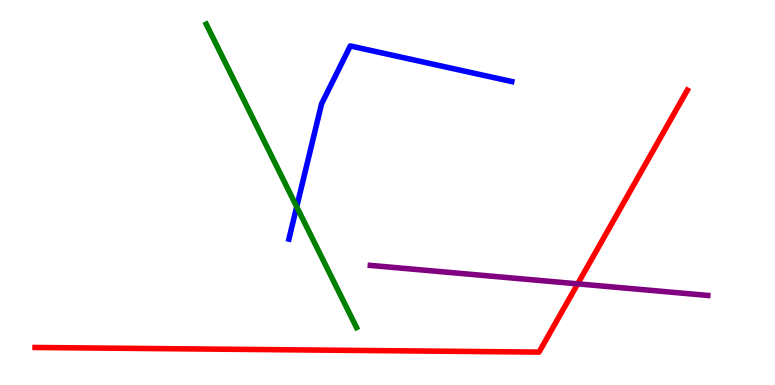[{'lines': ['blue', 'red'], 'intersections': []}, {'lines': ['green', 'red'], 'intersections': []}, {'lines': ['purple', 'red'], 'intersections': [{'x': 7.45, 'y': 2.63}]}, {'lines': ['blue', 'green'], 'intersections': [{'x': 3.83, 'y': 4.63}]}, {'lines': ['blue', 'purple'], 'intersections': []}, {'lines': ['green', 'purple'], 'intersections': []}]